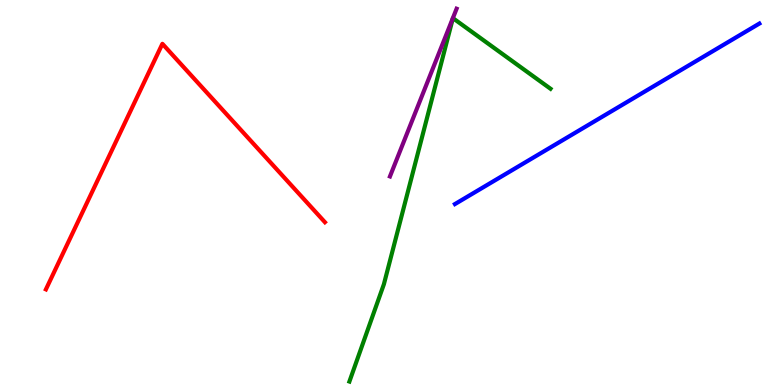[{'lines': ['blue', 'red'], 'intersections': []}, {'lines': ['green', 'red'], 'intersections': []}, {'lines': ['purple', 'red'], 'intersections': []}, {'lines': ['blue', 'green'], 'intersections': []}, {'lines': ['blue', 'purple'], 'intersections': []}, {'lines': ['green', 'purple'], 'intersections': []}]